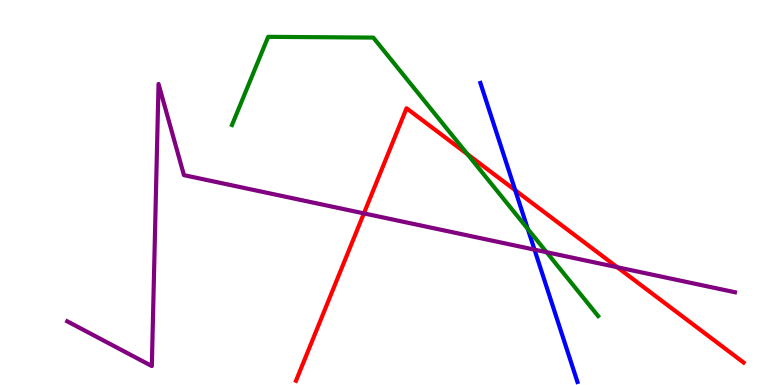[{'lines': ['blue', 'red'], 'intersections': [{'x': 6.65, 'y': 5.06}]}, {'lines': ['green', 'red'], 'intersections': [{'x': 6.03, 'y': 5.99}]}, {'lines': ['purple', 'red'], 'intersections': [{'x': 4.7, 'y': 4.46}, {'x': 7.96, 'y': 3.06}]}, {'lines': ['blue', 'green'], 'intersections': [{'x': 6.81, 'y': 4.05}]}, {'lines': ['blue', 'purple'], 'intersections': [{'x': 6.9, 'y': 3.52}]}, {'lines': ['green', 'purple'], 'intersections': [{'x': 7.05, 'y': 3.45}]}]